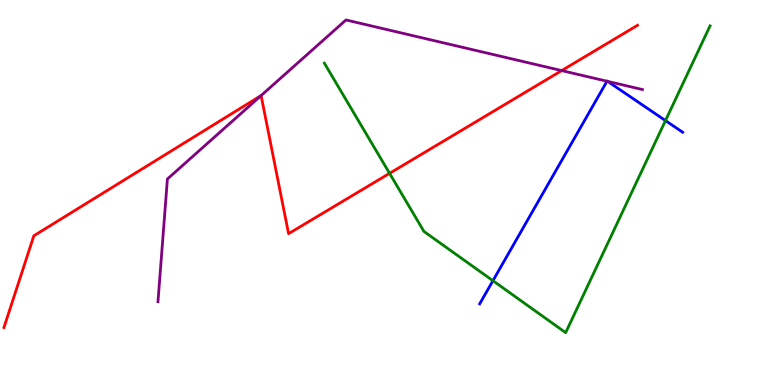[{'lines': ['blue', 'red'], 'intersections': []}, {'lines': ['green', 'red'], 'intersections': [{'x': 5.03, 'y': 5.5}]}, {'lines': ['purple', 'red'], 'intersections': [{'x': 3.37, 'y': 7.52}, {'x': 7.25, 'y': 8.17}]}, {'lines': ['blue', 'green'], 'intersections': [{'x': 6.36, 'y': 2.71}, {'x': 8.59, 'y': 6.87}]}, {'lines': ['blue', 'purple'], 'intersections': [{'x': 7.83, 'y': 7.89}, {'x': 7.84, 'y': 7.89}]}, {'lines': ['green', 'purple'], 'intersections': []}]